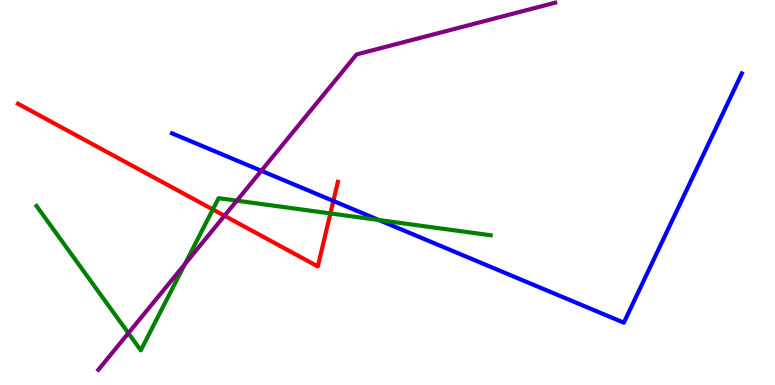[{'lines': ['blue', 'red'], 'intersections': [{'x': 4.3, 'y': 4.78}]}, {'lines': ['green', 'red'], 'intersections': [{'x': 2.75, 'y': 4.56}, {'x': 4.26, 'y': 4.46}]}, {'lines': ['purple', 'red'], 'intersections': [{'x': 2.9, 'y': 4.4}]}, {'lines': ['blue', 'green'], 'intersections': [{'x': 4.89, 'y': 4.29}]}, {'lines': ['blue', 'purple'], 'intersections': [{'x': 3.37, 'y': 5.56}]}, {'lines': ['green', 'purple'], 'intersections': [{'x': 1.66, 'y': 1.35}, {'x': 2.39, 'y': 3.14}, {'x': 3.06, 'y': 4.79}]}]